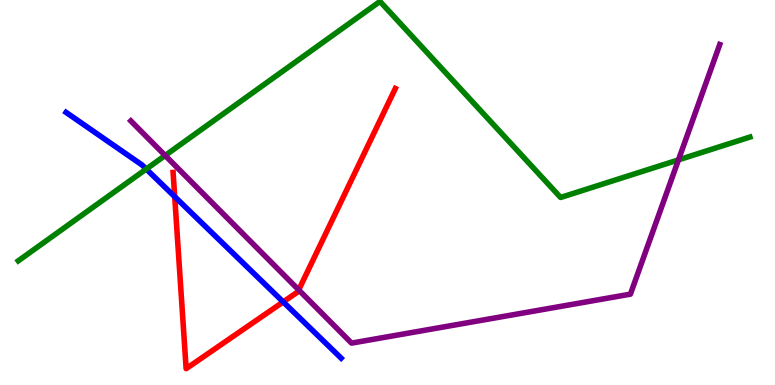[{'lines': ['blue', 'red'], 'intersections': [{'x': 2.25, 'y': 4.89}, {'x': 3.65, 'y': 2.16}]}, {'lines': ['green', 'red'], 'intersections': []}, {'lines': ['purple', 'red'], 'intersections': [{'x': 3.85, 'y': 2.47}]}, {'lines': ['blue', 'green'], 'intersections': [{'x': 1.89, 'y': 5.61}]}, {'lines': ['blue', 'purple'], 'intersections': []}, {'lines': ['green', 'purple'], 'intersections': [{'x': 2.13, 'y': 5.96}, {'x': 8.75, 'y': 5.85}]}]